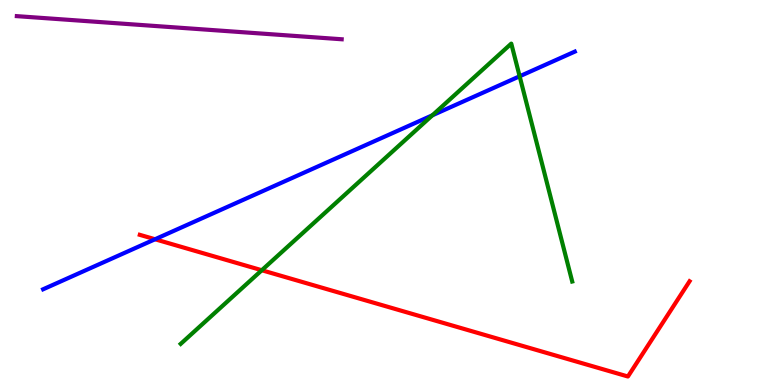[{'lines': ['blue', 'red'], 'intersections': [{'x': 2.0, 'y': 3.79}]}, {'lines': ['green', 'red'], 'intersections': [{'x': 3.38, 'y': 2.98}]}, {'lines': ['purple', 'red'], 'intersections': []}, {'lines': ['blue', 'green'], 'intersections': [{'x': 5.58, 'y': 7.01}, {'x': 6.71, 'y': 8.02}]}, {'lines': ['blue', 'purple'], 'intersections': []}, {'lines': ['green', 'purple'], 'intersections': []}]